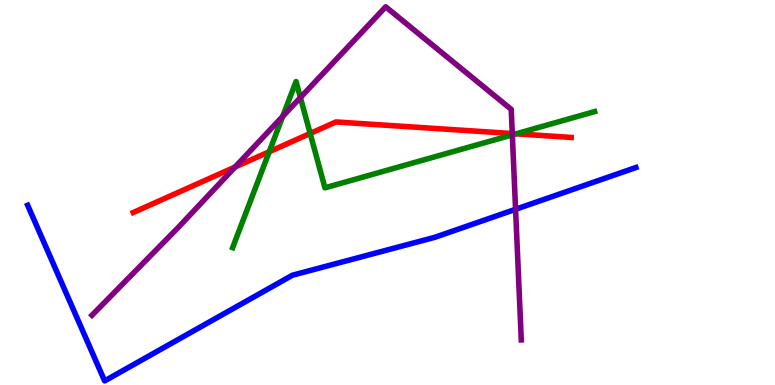[{'lines': ['blue', 'red'], 'intersections': []}, {'lines': ['green', 'red'], 'intersections': [{'x': 3.47, 'y': 6.06}, {'x': 4.0, 'y': 6.53}, {'x': 6.66, 'y': 6.52}]}, {'lines': ['purple', 'red'], 'intersections': [{'x': 3.03, 'y': 5.66}, {'x': 6.61, 'y': 6.53}]}, {'lines': ['blue', 'green'], 'intersections': []}, {'lines': ['blue', 'purple'], 'intersections': [{'x': 6.65, 'y': 4.56}]}, {'lines': ['green', 'purple'], 'intersections': [{'x': 3.65, 'y': 6.98}, {'x': 3.88, 'y': 7.47}, {'x': 6.61, 'y': 6.5}]}]